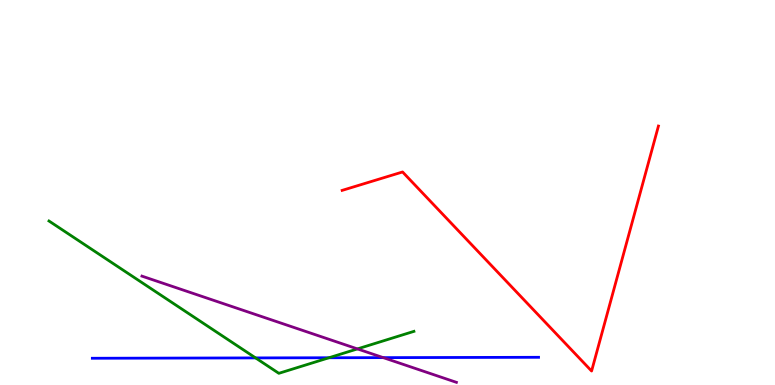[{'lines': ['blue', 'red'], 'intersections': []}, {'lines': ['green', 'red'], 'intersections': []}, {'lines': ['purple', 'red'], 'intersections': []}, {'lines': ['blue', 'green'], 'intersections': [{'x': 3.3, 'y': 0.704}, {'x': 4.24, 'y': 0.708}]}, {'lines': ['blue', 'purple'], 'intersections': [{'x': 4.95, 'y': 0.711}]}, {'lines': ['green', 'purple'], 'intersections': [{'x': 4.61, 'y': 0.937}]}]